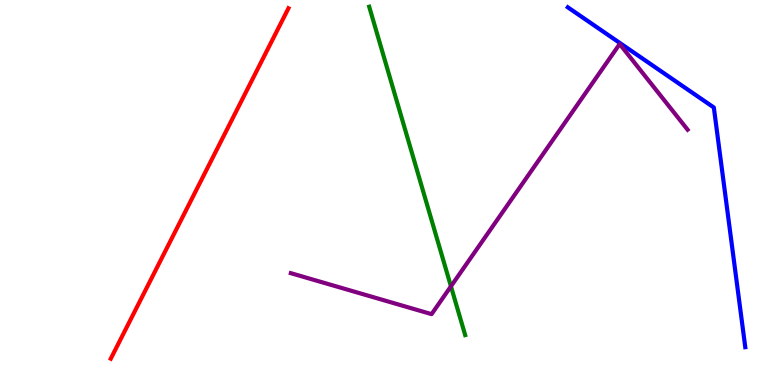[{'lines': ['blue', 'red'], 'intersections': []}, {'lines': ['green', 'red'], 'intersections': []}, {'lines': ['purple', 'red'], 'intersections': []}, {'lines': ['blue', 'green'], 'intersections': []}, {'lines': ['blue', 'purple'], 'intersections': []}, {'lines': ['green', 'purple'], 'intersections': [{'x': 5.82, 'y': 2.56}]}]